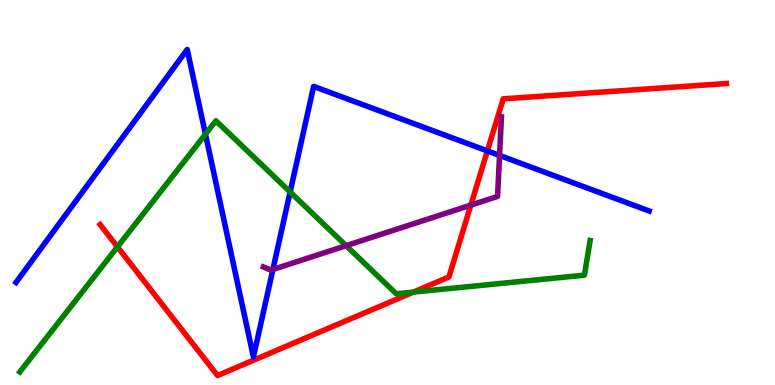[{'lines': ['blue', 'red'], 'intersections': [{'x': 6.29, 'y': 6.08}]}, {'lines': ['green', 'red'], 'intersections': [{'x': 1.52, 'y': 3.59}, {'x': 5.33, 'y': 2.41}]}, {'lines': ['purple', 'red'], 'intersections': [{'x': 6.08, 'y': 4.67}]}, {'lines': ['blue', 'green'], 'intersections': [{'x': 2.65, 'y': 6.51}, {'x': 3.74, 'y': 5.01}]}, {'lines': ['blue', 'purple'], 'intersections': [{'x': 3.52, 'y': 3.0}, {'x': 6.45, 'y': 5.96}]}, {'lines': ['green', 'purple'], 'intersections': [{'x': 4.47, 'y': 3.62}]}]